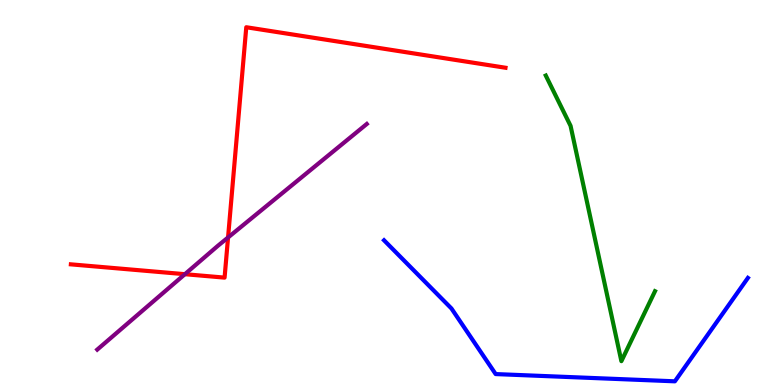[{'lines': ['blue', 'red'], 'intersections': []}, {'lines': ['green', 'red'], 'intersections': []}, {'lines': ['purple', 'red'], 'intersections': [{'x': 2.39, 'y': 2.88}, {'x': 2.94, 'y': 3.83}]}, {'lines': ['blue', 'green'], 'intersections': []}, {'lines': ['blue', 'purple'], 'intersections': []}, {'lines': ['green', 'purple'], 'intersections': []}]